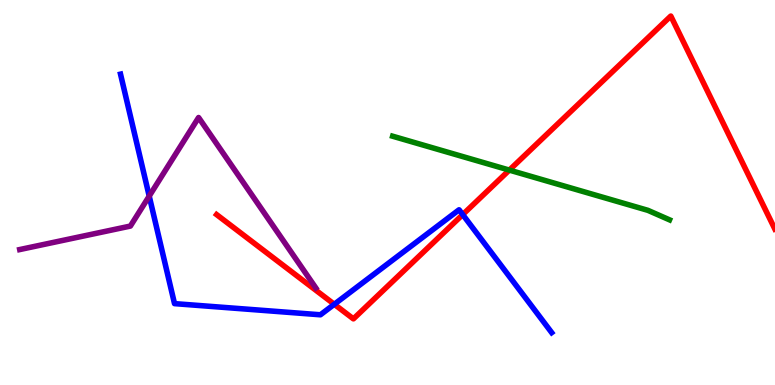[{'lines': ['blue', 'red'], 'intersections': [{'x': 4.31, 'y': 2.1}, {'x': 5.97, 'y': 4.43}]}, {'lines': ['green', 'red'], 'intersections': [{'x': 6.57, 'y': 5.58}]}, {'lines': ['purple', 'red'], 'intersections': []}, {'lines': ['blue', 'green'], 'intersections': []}, {'lines': ['blue', 'purple'], 'intersections': [{'x': 1.93, 'y': 4.91}]}, {'lines': ['green', 'purple'], 'intersections': []}]